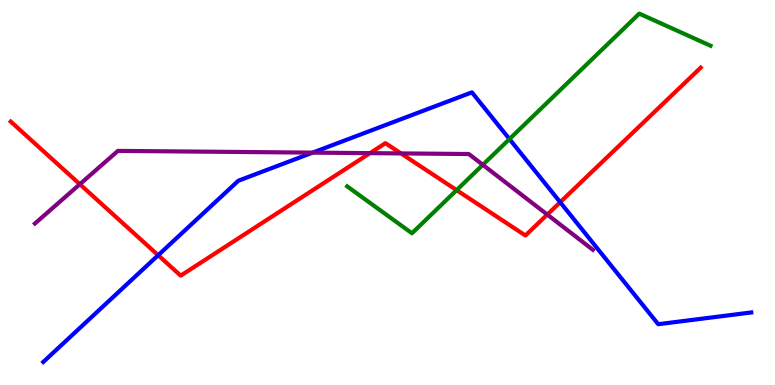[{'lines': ['blue', 'red'], 'intersections': [{'x': 2.04, 'y': 3.37}, {'x': 7.23, 'y': 4.75}]}, {'lines': ['green', 'red'], 'intersections': [{'x': 5.89, 'y': 5.06}]}, {'lines': ['purple', 'red'], 'intersections': [{'x': 1.03, 'y': 5.22}, {'x': 4.77, 'y': 6.02}, {'x': 5.17, 'y': 6.02}, {'x': 7.06, 'y': 4.43}]}, {'lines': ['blue', 'green'], 'intersections': [{'x': 6.57, 'y': 6.39}]}, {'lines': ['blue', 'purple'], 'intersections': [{'x': 4.03, 'y': 6.04}]}, {'lines': ['green', 'purple'], 'intersections': [{'x': 6.23, 'y': 5.72}]}]